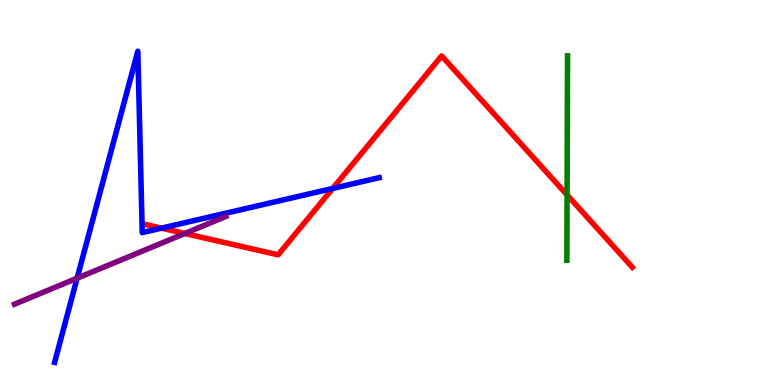[{'lines': ['blue', 'red'], 'intersections': [{'x': 2.08, 'y': 4.07}, {'x': 4.29, 'y': 5.11}]}, {'lines': ['green', 'red'], 'intersections': [{'x': 7.32, 'y': 4.94}]}, {'lines': ['purple', 'red'], 'intersections': [{'x': 2.39, 'y': 3.94}]}, {'lines': ['blue', 'green'], 'intersections': []}, {'lines': ['blue', 'purple'], 'intersections': [{'x': 0.995, 'y': 2.77}]}, {'lines': ['green', 'purple'], 'intersections': []}]